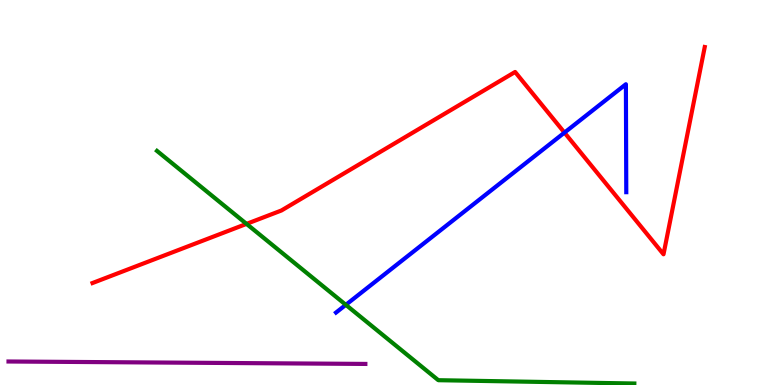[{'lines': ['blue', 'red'], 'intersections': [{'x': 7.28, 'y': 6.56}]}, {'lines': ['green', 'red'], 'intersections': [{'x': 3.18, 'y': 4.18}]}, {'lines': ['purple', 'red'], 'intersections': []}, {'lines': ['blue', 'green'], 'intersections': [{'x': 4.46, 'y': 2.08}]}, {'lines': ['blue', 'purple'], 'intersections': []}, {'lines': ['green', 'purple'], 'intersections': []}]